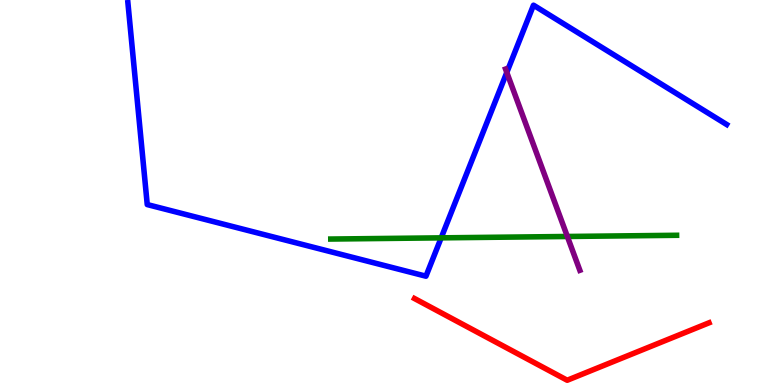[{'lines': ['blue', 'red'], 'intersections': []}, {'lines': ['green', 'red'], 'intersections': []}, {'lines': ['purple', 'red'], 'intersections': []}, {'lines': ['blue', 'green'], 'intersections': [{'x': 5.69, 'y': 3.82}]}, {'lines': ['blue', 'purple'], 'intersections': [{'x': 6.54, 'y': 8.12}]}, {'lines': ['green', 'purple'], 'intersections': [{'x': 7.32, 'y': 3.86}]}]